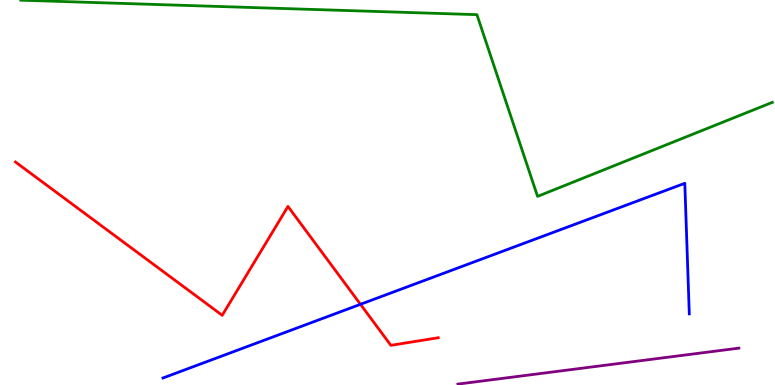[{'lines': ['blue', 'red'], 'intersections': [{'x': 4.65, 'y': 2.1}]}, {'lines': ['green', 'red'], 'intersections': []}, {'lines': ['purple', 'red'], 'intersections': []}, {'lines': ['blue', 'green'], 'intersections': []}, {'lines': ['blue', 'purple'], 'intersections': []}, {'lines': ['green', 'purple'], 'intersections': []}]